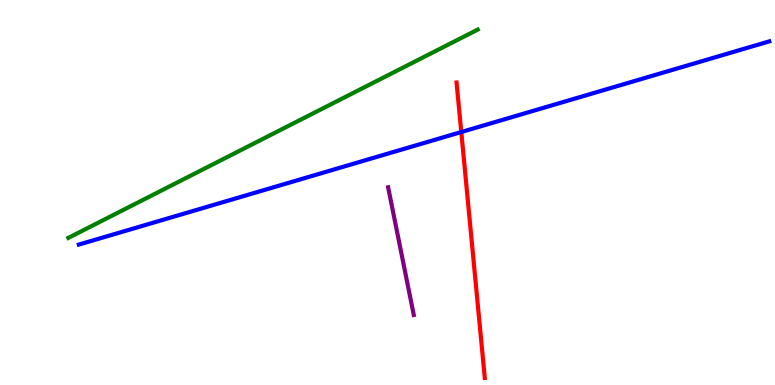[{'lines': ['blue', 'red'], 'intersections': [{'x': 5.95, 'y': 6.57}]}, {'lines': ['green', 'red'], 'intersections': []}, {'lines': ['purple', 'red'], 'intersections': []}, {'lines': ['blue', 'green'], 'intersections': []}, {'lines': ['blue', 'purple'], 'intersections': []}, {'lines': ['green', 'purple'], 'intersections': []}]